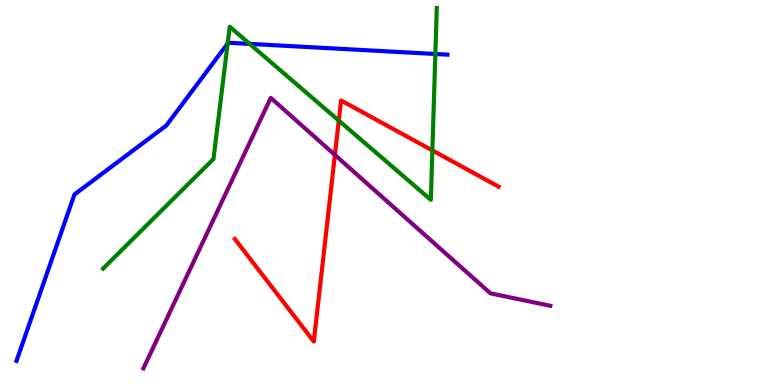[{'lines': ['blue', 'red'], 'intersections': []}, {'lines': ['green', 'red'], 'intersections': [{'x': 4.37, 'y': 6.87}, {'x': 5.58, 'y': 6.09}]}, {'lines': ['purple', 'red'], 'intersections': [{'x': 4.32, 'y': 5.98}]}, {'lines': ['blue', 'green'], 'intersections': [{'x': 2.94, 'y': 8.87}, {'x': 3.22, 'y': 8.86}, {'x': 5.62, 'y': 8.6}]}, {'lines': ['blue', 'purple'], 'intersections': []}, {'lines': ['green', 'purple'], 'intersections': []}]